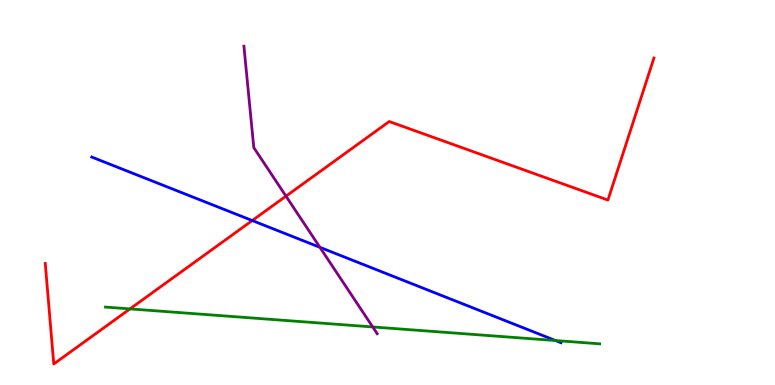[{'lines': ['blue', 'red'], 'intersections': [{'x': 3.25, 'y': 4.27}]}, {'lines': ['green', 'red'], 'intersections': [{'x': 1.68, 'y': 1.98}]}, {'lines': ['purple', 'red'], 'intersections': [{'x': 3.69, 'y': 4.91}]}, {'lines': ['blue', 'green'], 'intersections': [{'x': 7.17, 'y': 1.15}]}, {'lines': ['blue', 'purple'], 'intersections': [{'x': 4.13, 'y': 3.58}]}, {'lines': ['green', 'purple'], 'intersections': [{'x': 4.81, 'y': 1.51}]}]